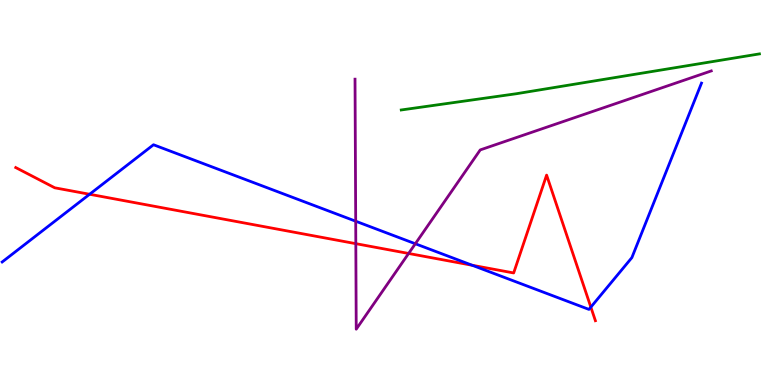[{'lines': ['blue', 'red'], 'intersections': [{'x': 1.16, 'y': 4.95}, {'x': 6.09, 'y': 3.11}, {'x': 7.62, 'y': 2.02}]}, {'lines': ['green', 'red'], 'intersections': []}, {'lines': ['purple', 'red'], 'intersections': [{'x': 4.59, 'y': 3.67}, {'x': 5.27, 'y': 3.42}]}, {'lines': ['blue', 'green'], 'intersections': []}, {'lines': ['blue', 'purple'], 'intersections': [{'x': 4.59, 'y': 4.25}, {'x': 5.36, 'y': 3.67}]}, {'lines': ['green', 'purple'], 'intersections': []}]